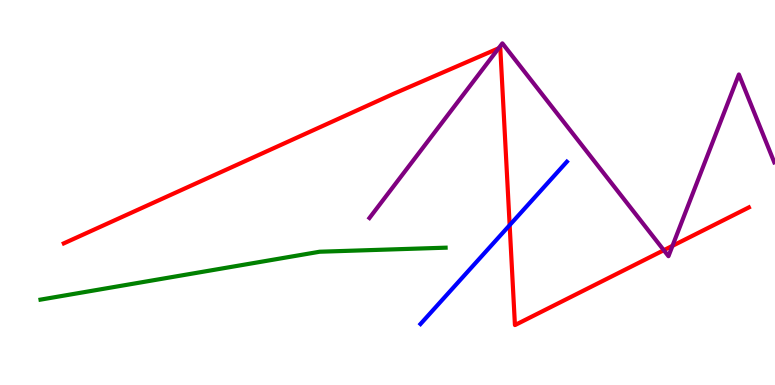[{'lines': ['blue', 'red'], 'intersections': [{'x': 6.58, 'y': 4.15}]}, {'lines': ['green', 'red'], 'intersections': []}, {'lines': ['purple', 'red'], 'intersections': [{'x': 6.43, 'y': 8.75}, {'x': 8.57, 'y': 3.5}, {'x': 8.68, 'y': 3.61}]}, {'lines': ['blue', 'green'], 'intersections': []}, {'lines': ['blue', 'purple'], 'intersections': []}, {'lines': ['green', 'purple'], 'intersections': []}]